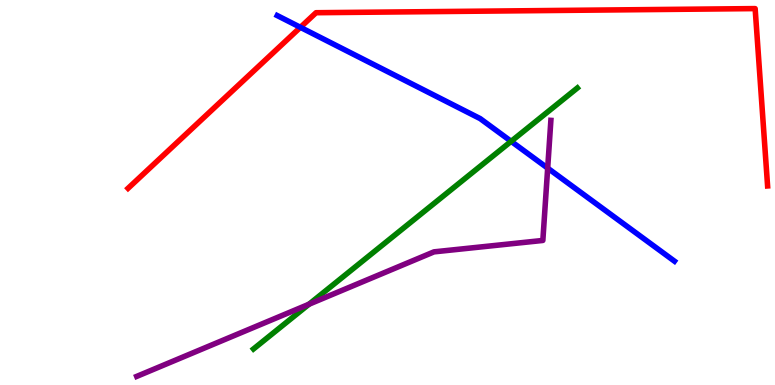[{'lines': ['blue', 'red'], 'intersections': [{'x': 3.88, 'y': 9.29}]}, {'lines': ['green', 'red'], 'intersections': []}, {'lines': ['purple', 'red'], 'intersections': []}, {'lines': ['blue', 'green'], 'intersections': [{'x': 6.6, 'y': 6.33}]}, {'lines': ['blue', 'purple'], 'intersections': [{'x': 7.07, 'y': 5.63}]}, {'lines': ['green', 'purple'], 'intersections': [{'x': 3.99, 'y': 2.1}]}]